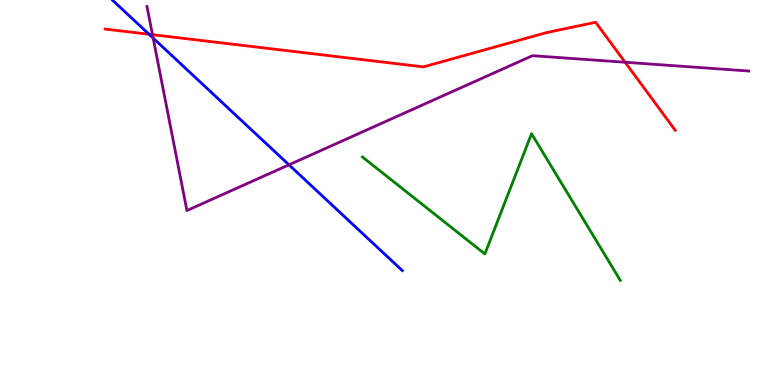[{'lines': ['blue', 'red'], 'intersections': [{'x': 1.92, 'y': 9.11}]}, {'lines': ['green', 'red'], 'intersections': []}, {'lines': ['purple', 'red'], 'intersections': [{'x': 1.97, 'y': 9.1}, {'x': 8.07, 'y': 8.38}]}, {'lines': ['blue', 'green'], 'intersections': []}, {'lines': ['blue', 'purple'], 'intersections': [{'x': 1.98, 'y': 9.01}, {'x': 3.73, 'y': 5.72}]}, {'lines': ['green', 'purple'], 'intersections': []}]